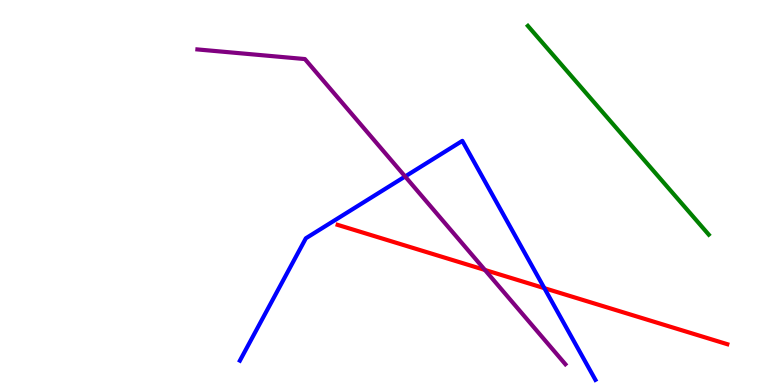[{'lines': ['blue', 'red'], 'intersections': [{'x': 7.02, 'y': 2.52}]}, {'lines': ['green', 'red'], 'intersections': []}, {'lines': ['purple', 'red'], 'intersections': [{'x': 6.26, 'y': 2.99}]}, {'lines': ['blue', 'green'], 'intersections': []}, {'lines': ['blue', 'purple'], 'intersections': [{'x': 5.23, 'y': 5.42}]}, {'lines': ['green', 'purple'], 'intersections': []}]